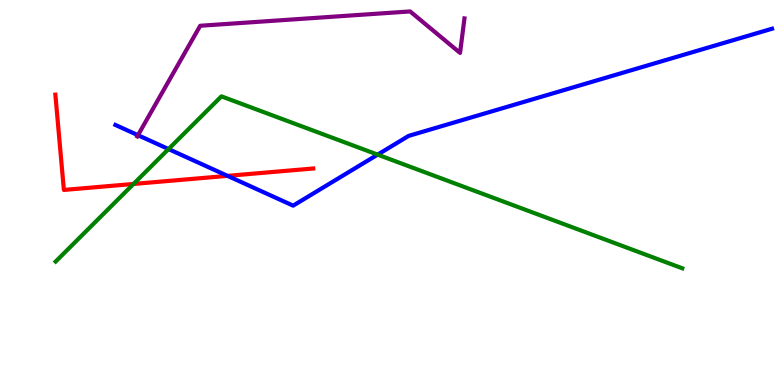[{'lines': ['blue', 'red'], 'intersections': [{'x': 2.94, 'y': 5.43}]}, {'lines': ['green', 'red'], 'intersections': [{'x': 1.72, 'y': 5.22}]}, {'lines': ['purple', 'red'], 'intersections': []}, {'lines': ['blue', 'green'], 'intersections': [{'x': 2.17, 'y': 6.13}, {'x': 4.87, 'y': 5.98}]}, {'lines': ['blue', 'purple'], 'intersections': [{'x': 1.78, 'y': 6.49}]}, {'lines': ['green', 'purple'], 'intersections': []}]